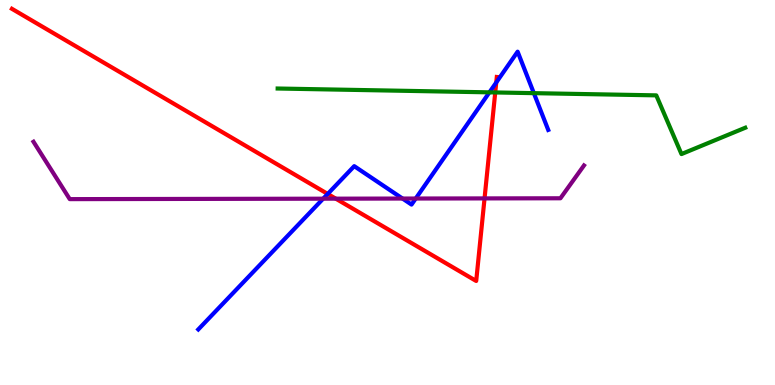[{'lines': ['blue', 'red'], 'intersections': [{'x': 4.23, 'y': 4.96}, {'x': 6.4, 'y': 7.86}]}, {'lines': ['green', 'red'], 'intersections': [{'x': 6.39, 'y': 7.6}]}, {'lines': ['purple', 'red'], 'intersections': [{'x': 4.33, 'y': 4.84}, {'x': 6.25, 'y': 4.85}]}, {'lines': ['blue', 'green'], 'intersections': [{'x': 6.31, 'y': 7.6}, {'x': 6.89, 'y': 7.58}]}, {'lines': ['blue', 'purple'], 'intersections': [{'x': 4.17, 'y': 4.84}, {'x': 5.19, 'y': 4.84}, {'x': 5.36, 'y': 4.84}]}, {'lines': ['green', 'purple'], 'intersections': []}]